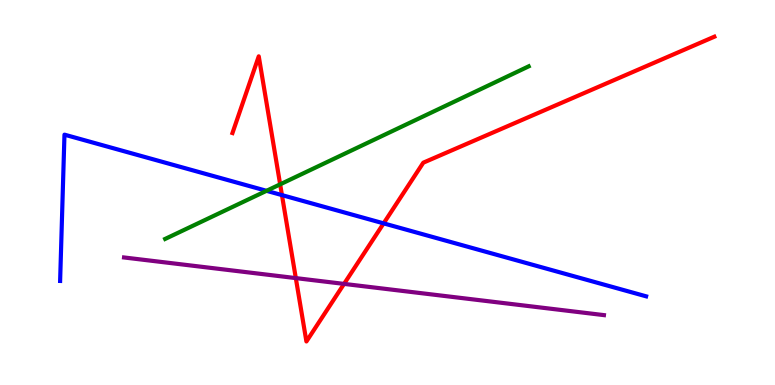[{'lines': ['blue', 'red'], 'intersections': [{'x': 3.64, 'y': 4.93}, {'x': 4.95, 'y': 4.2}]}, {'lines': ['green', 'red'], 'intersections': [{'x': 3.61, 'y': 5.21}]}, {'lines': ['purple', 'red'], 'intersections': [{'x': 3.82, 'y': 2.78}, {'x': 4.44, 'y': 2.63}]}, {'lines': ['blue', 'green'], 'intersections': [{'x': 3.44, 'y': 5.04}]}, {'lines': ['blue', 'purple'], 'intersections': []}, {'lines': ['green', 'purple'], 'intersections': []}]